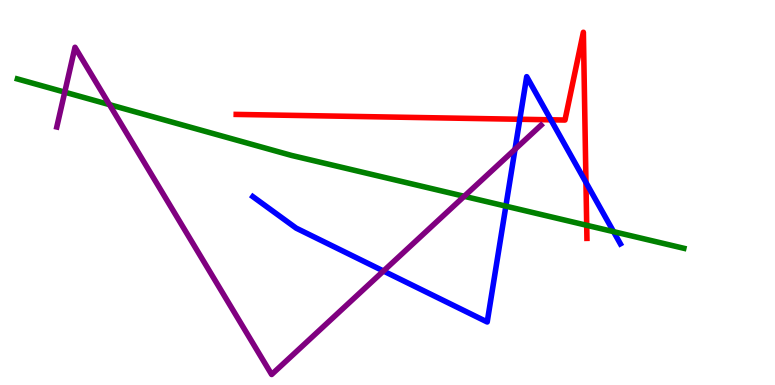[{'lines': ['blue', 'red'], 'intersections': [{'x': 6.71, 'y': 6.9}, {'x': 7.11, 'y': 6.89}, {'x': 7.56, 'y': 5.26}]}, {'lines': ['green', 'red'], 'intersections': [{'x': 7.57, 'y': 4.15}]}, {'lines': ['purple', 'red'], 'intersections': []}, {'lines': ['blue', 'green'], 'intersections': [{'x': 6.53, 'y': 4.65}, {'x': 7.92, 'y': 3.98}]}, {'lines': ['blue', 'purple'], 'intersections': [{'x': 4.95, 'y': 2.96}, {'x': 6.65, 'y': 6.12}]}, {'lines': ['green', 'purple'], 'intersections': [{'x': 0.835, 'y': 7.61}, {'x': 1.41, 'y': 7.28}, {'x': 5.99, 'y': 4.9}]}]